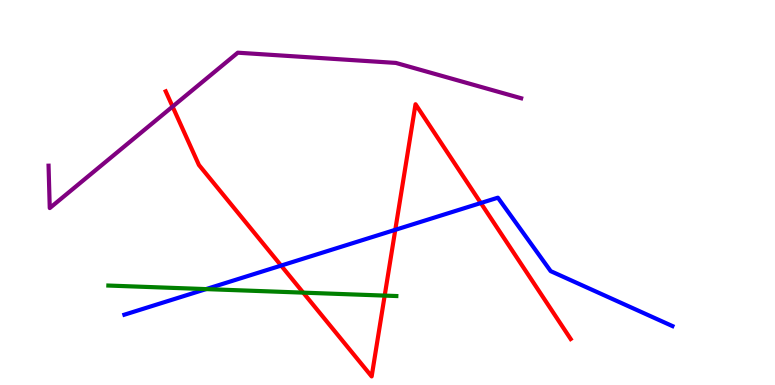[{'lines': ['blue', 'red'], 'intersections': [{'x': 3.63, 'y': 3.1}, {'x': 5.1, 'y': 4.03}, {'x': 6.2, 'y': 4.73}]}, {'lines': ['green', 'red'], 'intersections': [{'x': 3.91, 'y': 2.4}, {'x': 4.96, 'y': 2.32}]}, {'lines': ['purple', 'red'], 'intersections': [{'x': 2.23, 'y': 7.23}]}, {'lines': ['blue', 'green'], 'intersections': [{'x': 2.66, 'y': 2.49}]}, {'lines': ['blue', 'purple'], 'intersections': []}, {'lines': ['green', 'purple'], 'intersections': []}]